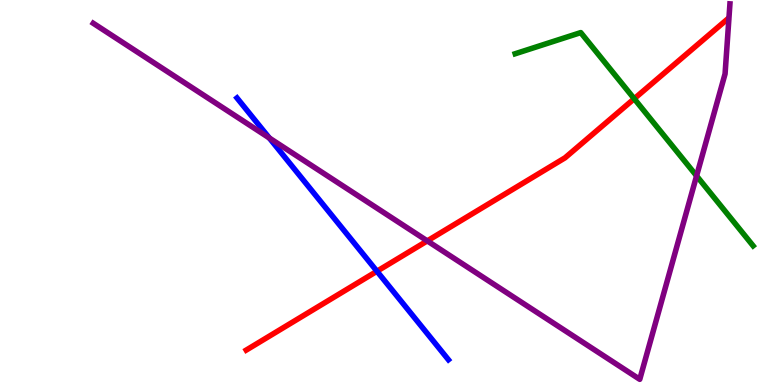[{'lines': ['blue', 'red'], 'intersections': [{'x': 4.86, 'y': 2.95}]}, {'lines': ['green', 'red'], 'intersections': [{'x': 8.18, 'y': 7.44}]}, {'lines': ['purple', 'red'], 'intersections': [{'x': 5.51, 'y': 3.74}]}, {'lines': ['blue', 'green'], 'intersections': []}, {'lines': ['blue', 'purple'], 'intersections': [{'x': 3.48, 'y': 6.42}]}, {'lines': ['green', 'purple'], 'intersections': [{'x': 8.99, 'y': 5.43}]}]